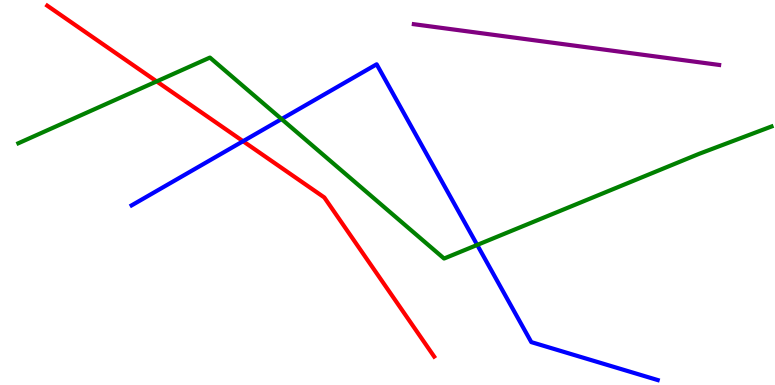[{'lines': ['blue', 'red'], 'intersections': [{'x': 3.14, 'y': 6.33}]}, {'lines': ['green', 'red'], 'intersections': [{'x': 2.02, 'y': 7.89}]}, {'lines': ['purple', 'red'], 'intersections': []}, {'lines': ['blue', 'green'], 'intersections': [{'x': 3.63, 'y': 6.91}, {'x': 6.16, 'y': 3.64}]}, {'lines': ['blue', 'purple'], 'intersections': []}, {'lines': ['green', 'purple'], 'intersections': []}]